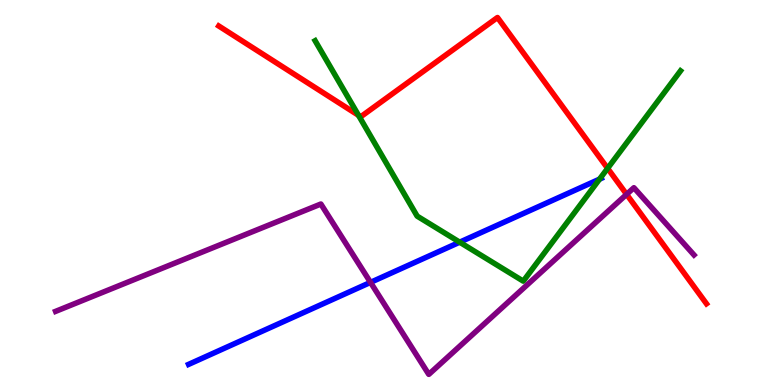[{'lines': ['blue', 'red'], 'intersections': []}, {'lines': ['green', 'red'], 'intersections': [{'x': 4.63, 'y': 7.0}, {'x': 7.84, 'y': 5.63}]}, {'lines': ['purple', 'red'], 'intersections': [{'x': 8.09, 'y': 4.95}]}, {'lines': ['blue', 'green'], 'intersections': [{'x': 5.93, 'y': 3.71}, {'x': 7.74, 'y': 5.35}]}, {'lines': ['blue', 'purple'], 'intersections': [{'x': 4.78, 'y': 2.67}]}, {'lines': ['green', 'purple'], 'intersections': []}]